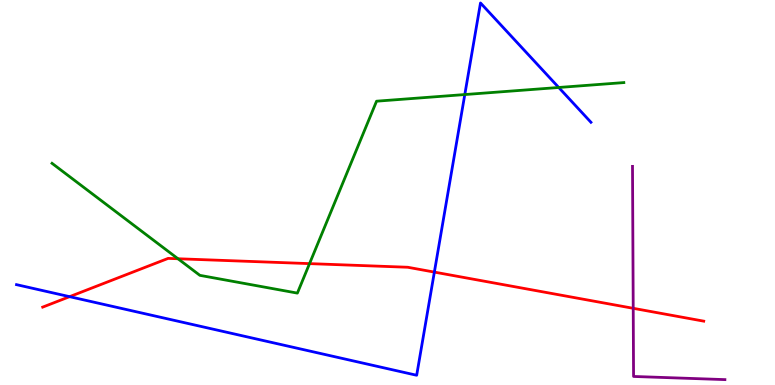[{'lines': ['blue', 'red'], 'intersections': [{'x': 0.898, 'y': 2.29}, {'x': 5.6, 'y': 2.93}]}, {'lines': ['green', 'red'], 'intersections': [{'x': 2.3, 'y': 3.28}, {'x': 3.99, 'y': 3.15}]}, {'lines': ['purple', 'red'], 'intersections': [{'x': 8.17, 'y': 1.99}]}, {'lines': ['blue', 'green'], 'intersections': [{'x': 6.0, 'y': 7.54}, {'x': 7.21, 'y': 7.73}]}, {'lines': ['blue', 'purple'], 'intersections': []}, {'lines': ['green', 'purple'], 'intersections': []}]